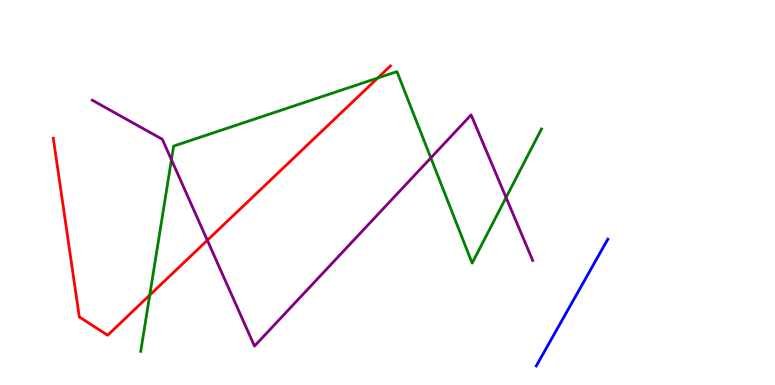[{'lines': ['blue', 'red'], 'intersections': []}, {'lines': ['green', 'red'], 'intersections': [{'x': 1.93, 'y': 2.33}, {'x': 4.87, 'y': 7.97}]}, {'lines': ['purple', 'red'], 'intersections': [{'x': 2.68, 'y': 3.76}]}, {'lines': ['blue', 'green'], 'intersections': []}, {'lines': ['blue', 'purple'], 'intersections': []}, {'lines': ['green', 'purple'], 'intersections': [{'x': 2.21, 'y': 5.85}, {'x': 5.56, 'y': 5.9}, {'x': 6.53, 'y': 4.87}]}]